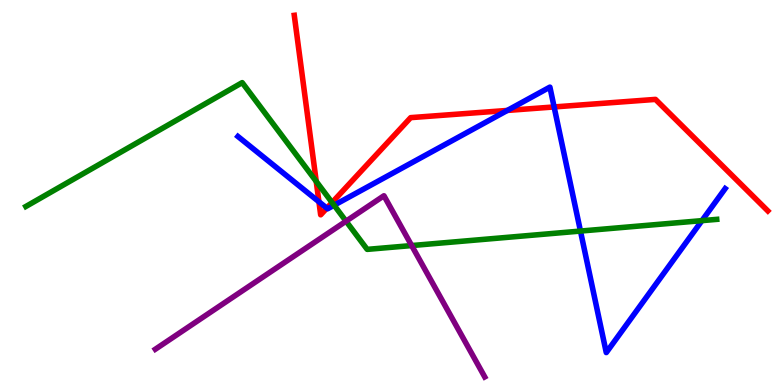[{'lines': ['blue', 'red'], 'intersections': [{'x': 4.12, 'y': 4.76}, {'x': 4.22, 'y': 4.59}, {'x': 6.55, 'y': 7.13}, {'x': 7.15, 'y': 7.22}]}, {'lines': ['green', 'red'], 'intersections': [{'x': 4.08, 'y': 5.29}, {'x': 4.28, 'y': 4.74}]}, {'lines': ['purple', 'red'], 'intersections': []}, {'lines': ['blue', 'green'], 'intersections': [{'x': 4.31, 'y': 4.67}, {'x': 7.49, 'y': 4.0}, {'x': 9.06, 'y': 4.27}]}, {'lines': ['blue', 'purple'], 'intersections': []}, {'lines': ['green', 'purple'], 'intersections': [{'x': 4.47, 'y': 4.25}, {'x': 5.31, 'y': 3.62}]}]